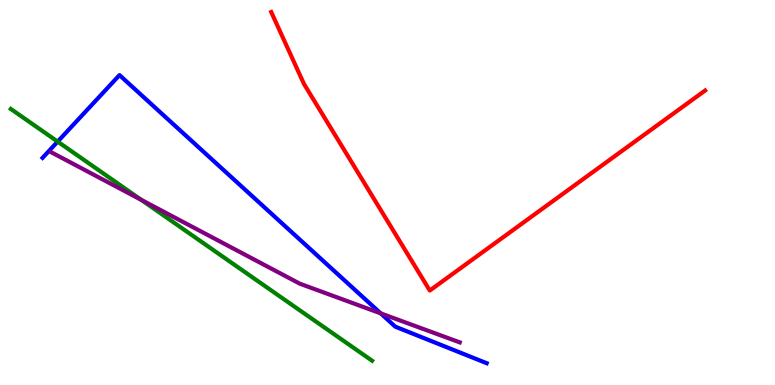[{'lines': ['blue', 'red'], 'intersections': []}, {'lines': ['green', 'red'], 'intersections': []}, {'lines': ['purple', 'red'], 'intersections': []}, {'lines': ['blue', 'green'], 'intersections': [{'x': 0.744, 'y': 6.32}]}, {'lines': ['blue', 'purple'], 'intersections': [{'x': 4.91, 'y': 1.86}]}, {'lines': ['green', 'purple'], 'intersections': [{'x': 1.82, 'y': 4.81}]}]